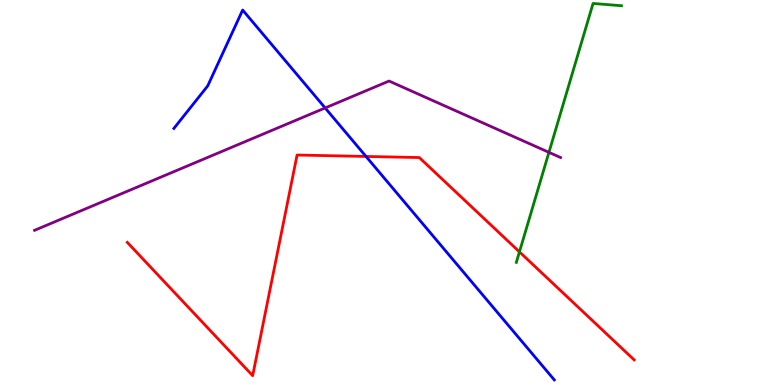[{'lines': ['blue', 'red'], 'intersections': [{'x': 4.72, 'y': 5.94}]}, {'lines': ['green', 'red'], 'intersections': [{'x': 6.7, 'y': 3.46}]}, {'lines': ['purple', 'red'], 'intersections': []}, {'lines': ['blue', 'green'], 'intersections': []}, {'lines': ['blue', 'purple'], 'intersections': [{'x': 4.2, 'y': 7.2}]}, {'lines': ['green', 'purple'], 'intersections': [{'x': 7.08, 'y': 6.04}]}]